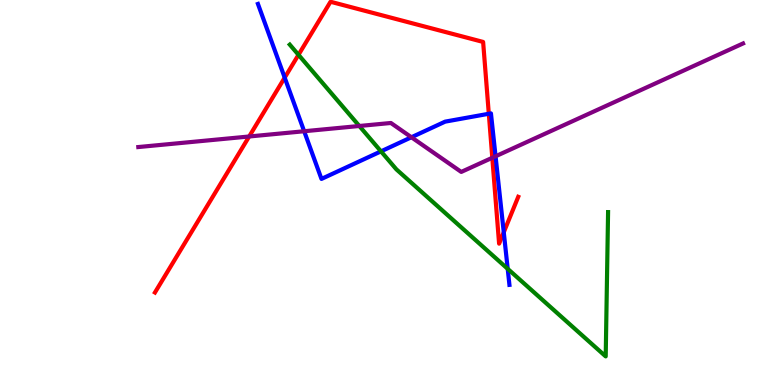[{'lines': ['blue', 'red'], 'intersections': [{'x': 3.67, 'y': 7.98}, {'x': 6.31, 'y': 7.05}, {'x': 6.5, 'y': 3.97}]}, {'lines': ['green', 'red'], 'intersections': [{'x': 3.85, 'y': 8.58}]}, {'lines': ['purple', 'red'], 'intersections': [{'x': 3.22, 'y': 6.45}, {'x': 6.35, 'y': 5.9}]}, {'lines': ['blue', 'green'], 'intersections': [{'x': 4.92, 'y': 6.07}, {'x': 6.55, 'y': 3.02}]}, {'lines': ['blue', 'purple'], 'intersections': [{'x': 3.92, 'y': 6.59}, {'x': 5.31, 'y': 6.43}, {'x': 6.39, 'y': 5.94}]}, {'lines': ['green', 'purple'], 'intersections': [{'x': 4.64, 'y': 6.73}]}]